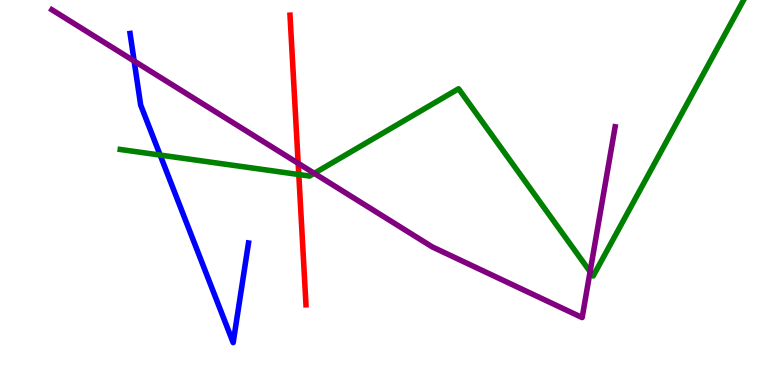[{'lines': ['blue', 'red'], 'intersections': []}, {'lines': ['green', 'red'], 'intersections': [{'x': 3.86, 'y': 5.47}]}, {'lines': ['purple', 'red'], 'intersections': [{'x': 3.85, 'y': 5.76}]}, {'lines': ['blue', 'green'], 'intersections': [{'x': 2.07, 'y': 5.97}]}, {'lines': ['blue', 'purple'], 'intersections': [{'x': 1.73, 'y': 8.41}]}, {'lines': ['green', 'purple'], 'intersections': [{'x': 4.05, 'y': 5.5}, {'x': 7.61, 'y': 2.94}]}]